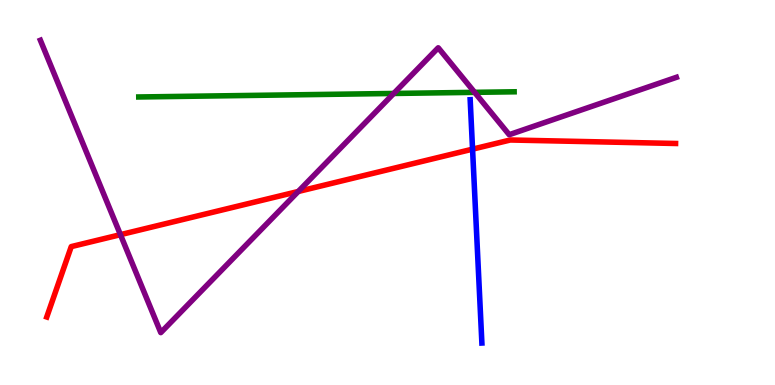[{'lines': ['blue', 'red'], 'intersections': [{'x': 6.1, 'y': 6.13}]}, {'lines': ['green', 'red'], 'intersections': []}, {'lines': ['purple', 'red'], 'intersections': [{'x': 1.55, 'y': 3.9}, {'x': 3.85, 'y': 5.03}]}, {'lines': ['blue', 'green'], 'intersections': []}, {'lines': ['blue', 'purple'], 'intersections': []}, {'lines': ['green', 'purple'], 'intersections': [{'x': 5.08, 'y': 7.57}, {'x': 6.12, 'y': 7.6}]}]